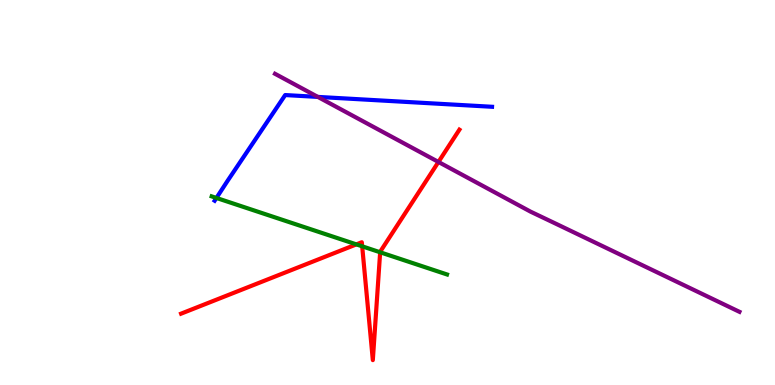[{'lines': ['blue', 'red'], 'intersections': []}, {'lines': ['green', 'red'], 'intersections': [{'x': 4.6, 'y': 3.65}, {'x': 4.67, 'y': 3.6}, {'x': 4.91, 'y': 3.45}]}, {'lines': ['purple', 'red'], 'intersections': [{'x': 5.66, 'y': 5.79}]}, {'lines': ['blue', 'green'], 'intersections': [{'x': 2.79, 'y': 4.86}]}, {'lines': ['blue', 'purple'], 'intersections': [{'x': 4.1, 'y': 7.48}]}, {'lines': ['green', 'purple'], 'intersections': []}]